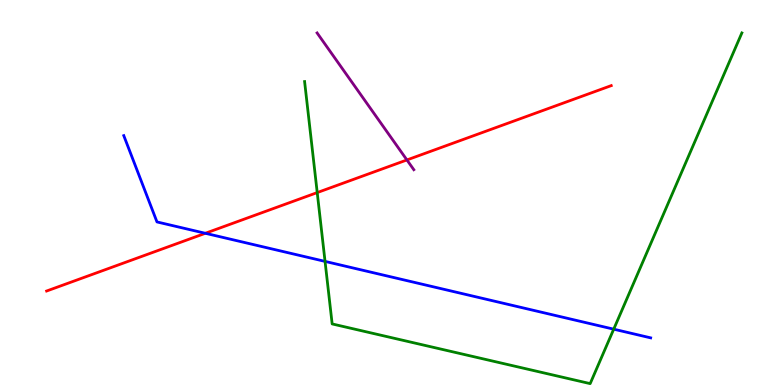[{'lines': ['blue', 'red'], 'intersections': [{'x': 2.65, 'y': 3.94}]}, {'lines': ['green', 'red'], 'intersections': [{'x': 4.09, 'y': 5.0}]}, {'lines': ['purple', 'red'], 'intersections': [{'x': 5.25, 'y': 5.85}]}, {'lines': ['blue', 'green'], 'intersections': [{'x': 4.19, 'y': 3.21}, {'x': 7.92, 'y': 1.45}]}, {'lines': ['blue', 'purple'], 'intersections': []}, {'lines': ['green', 'purple'], 'intersections': []}]